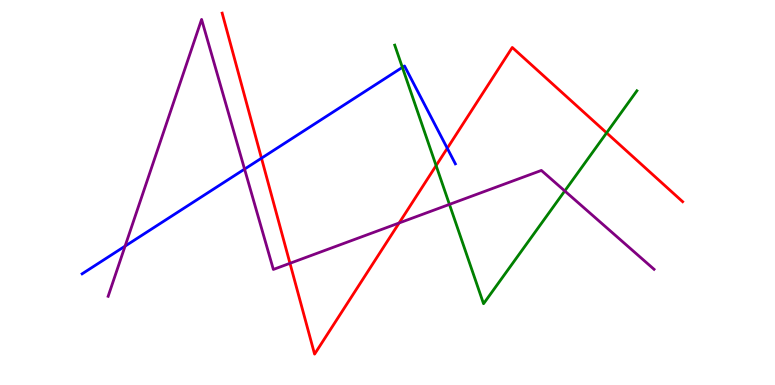[{'lines': ['blue', 'red'], 'intersections': [{'x': 3.37, 'y': 5.89}, {'x': 5.77, 'y': 6.15}]}, {'lines': ['green', 'red'], 'intersections': [{'x': 5.63, 'y': 5.7}, {'x': 7.83, 'y': 6.55}]}, {'lines': ['purple', 'red'], 'intersections': [{'x': 3.74, 'y': 3.16}, {'x': 5.15, 'y': 4.21}]}, {'lines': ['blue', 'green'], 'intersections': [{'x': 5.19, 'y': 8.25}]}, {'lines': ['blue', 'purple'], 'intersections': [{'x': 1.61, 'y': 3.61}, {'x': 3.16, 'y': 5.61}]}, {'lines': ['green', 'purple'], 'intersections': [{'x': 5.8, 'y': 4.69}, {'x': 7.29, 'y': 5.04}]}]